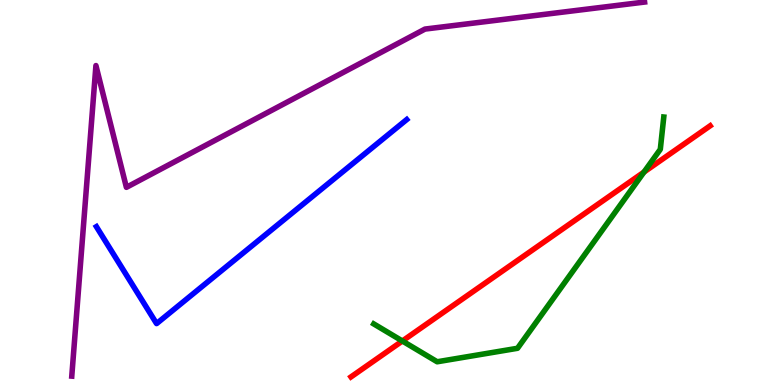[{'lines': ['blue', 'red'], 'intersections': []}, {'lines': ['green', 'red'], 'intersections': [{'x': 5.19, 'y': 1.14}, {'x': 8.31, 'y': 5.53}]}, {'lines': ['purple', 'red'], 'intersections': []}, {'lines': ['blue', 'green'], 'intersections': []}, {'lines': ['blue', 'purple'], 'intersections': []}, {'lines': ['green', 'purple'], 'intersections': []}]